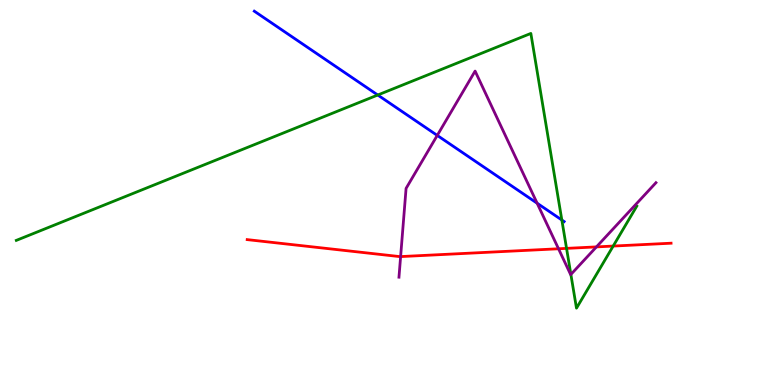[{'lines': ['blue', 'red'], 'intersections': []}, {'lines': ['green', 'red'], 'intersections': [{'x': 7.31, 'y': 3.55}, {'x': 7.91, 'y': 3.61}]}, {'lines': ['purple', 'red'], 'intersections': [{'x': 5.17, 'y': 3.34}, {'x': 7.21, 'y': 3.54}, {'x': 7.7, 'y': 3.59}]}, {'lines': ['blue', 'green'], 'intersections': [{'x': 4.87, 'y': 7.53}, {'x': 7.25, 'y': 4.29}]}, {'lines': ['blue', 'purple'], 'intersections': [{'x': 5.64, 'y': 6.48}, {'x': 6.93, 'y': 4.72}]}, {'lines': ['green', 'purple'], 'intersections': [{'x': 7.37, 'y': 2.87}]}]